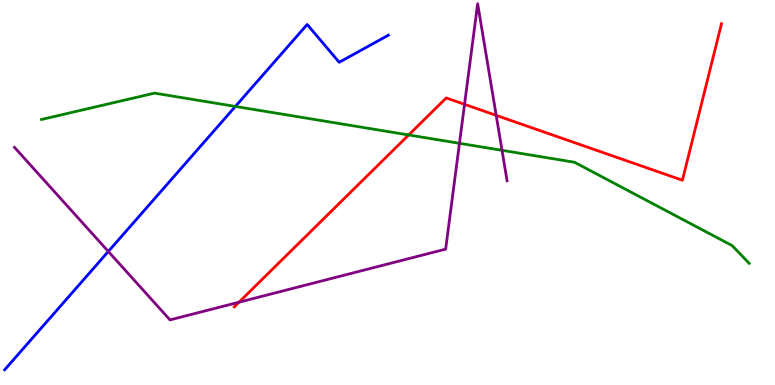[{'lines': ['blue', 'red'], 'intersections': []}, {'lines': ['green', 'red'], 'intersections': [{'x': 5.27, 'y': 6.49}]}, {'lines': ['purple', 'red'], 'intersections': [{'x': 3.08, 'y': 2.15}, {'x': 5.99, 'y': 7.29}, {'x': 6.4, 'y': 7.0}]}, {'lines': ['blue', 'green'], 'intersections': [{'x': 3.04, 'y': 7.24}]}, {'lines': ['blue', 'purple'], 'intersections': [{'x': 1.4, 'y': 3.47}]}, {'lines': ['green', 'purple'], 'intersections': [{'x': 5.93, 'y': 6.28}, {'x': 6.48, 'y': 6.1}]}]